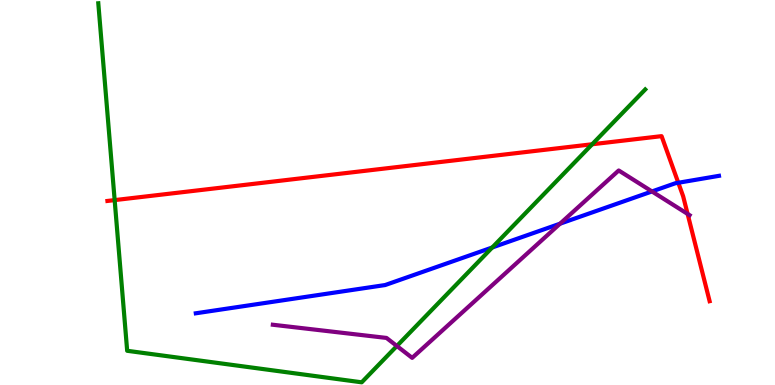[{'lines': ['blue', 'red'], 'intersections': [{'x': 8.75, 'y': 5.25}]}, {'lines': ['green', 'red'], 'intersections': [{'x': 1.48, 'y': 4.8}, {'x': 7.64, 'y': 6.25}]}, {'lines': ['purple', 'red'], 'intersections': [{'x': 8.87, 'y': 4.44}]}, {'lines': ['blue', 'green'], 'intersections': [{'x': 6.35, 'y': 3.57}]}, {'lines': ['blue', 'purple'], 'intersections': [{'x': 7.23, 'y': 4.19}, {'x': 8.41, 'y': 5.03}]}, {'lines': ['green', 'purple'], 'intersections': [{'x': 5.12, 'y': 1.01}]}]